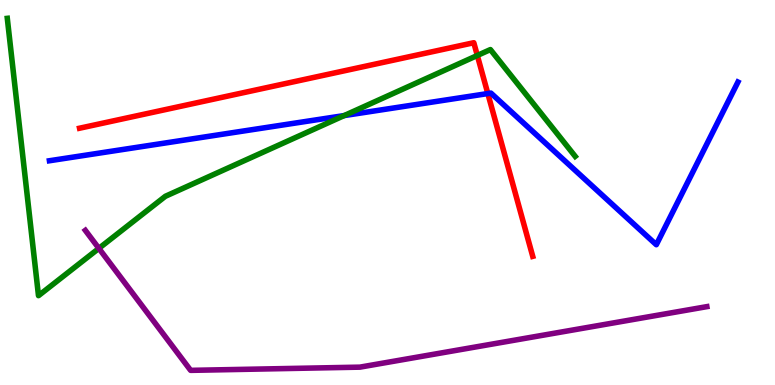[{'lines': ['blue', 'red'], 'intersections': [{'x': 6.29, 'y': 7.57}]}, {'lines': ['green', 'red'], 'intersections': [{'x': 6.16, 'y': 8.56}]}, {'lines': ['purple', 'red'], 'intersections': []}, {'lines': ['blue', 'green'], 'intersections': [{'x': 4.44, 'y': 7.0}]}, {'lines': ['blue', 'purple'], 'intersections': []}, {'lines': ['green', 'purple'], 'intersections': [{'x': 1.28, 'y': 3.55}]}]